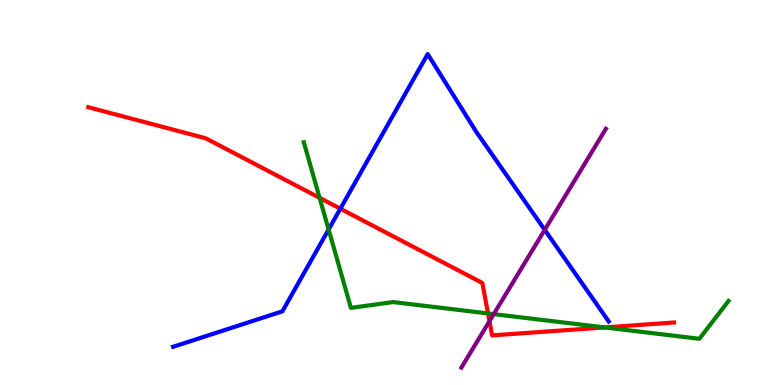[{'lines': ['blue', 'red'], 'intersections': [{'x': 4.39, 'y': 4.58}]}, {'lines': ['green', 'red'], 'intersections': [{'x': 4.12, 'y': 4.86}, {'x': 6.3, 'y': 1.86}, {'x': 7.8, 'y': 1.5}]}, {'lines': ['purple', 'red'], 'intersections': [{'x': 6.32, 'y': 1.66}]}, {'lines': ['blue', 'green'], 'intersections': [{'x': 4.24, 'y': 4.04}]}, {'lines': ['blue', 'purple'], 'intersections': [{'x': 7.03, 'y': 4.03}]}, {'lines': ['green', 'purple'], 'intersections': [{'x': 6.37, 'y': 1.84}]}]